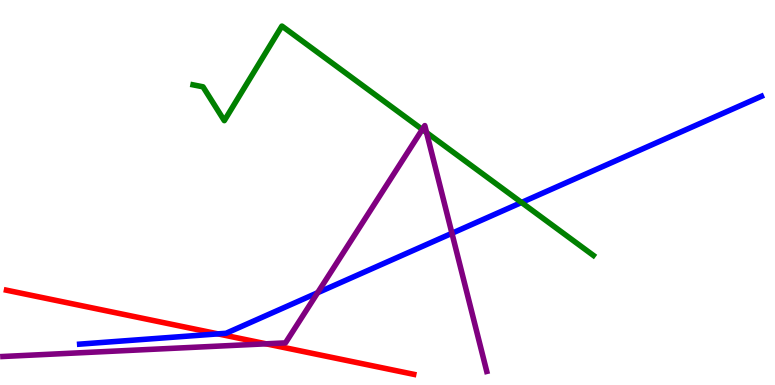[{'lines': ['blue', 'red'], 'intersections': [{'x': 2.81, 'y': 1.33}]}, {'lines': ['green', 'red'], 'intersections': []}, {'lines': ['purple', 'red'], 'intersections': [{'x': 3.43, 'y': 1.07}]}, {'lines': ['blue', 'green'], 'intersections': [{'x': 6.73, 'y': 4.74}]}, {'lines': ['blue', 'purple'], 'intersections': [{'x': 4.1, 'y': 2.4}, {'x': 5.83, 'y': 3.94}]}, {'lines': ['green', 'purple'], 'intersections': [{'x': 5.45, 'y': 6.64}, {'x': 5.5, 'y': 6.56}]}]